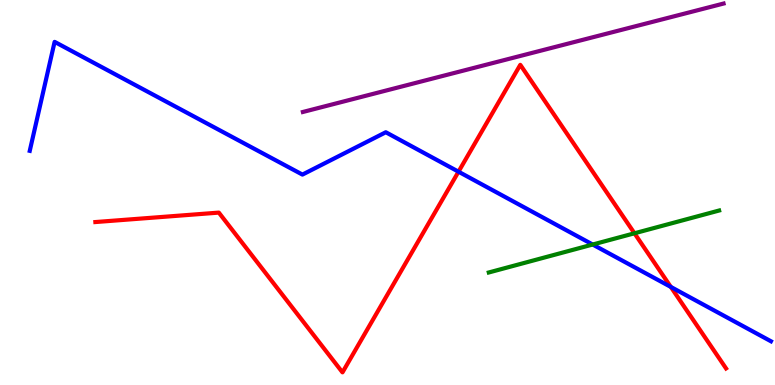[{'lines': ['blue', 'red'], 'intersections': [{'x': 5.92, 'y': 5.54}, {'x': 8.66, 'y': 2.55}]}, {'lines': ['green', 'red'], 'intersections': [{'x': 8.19, 'y': 3.94}]}, {'lines': ['purple', 'red'], 'intersections': []}, {'lines': ['blue', 'green'], 'intersections': [{'x': 7.65, 'y': 3.65}]}, {'lines': ['blue', 'purple'], 'intersections': []}, {'lines': ['green', 'purple'], 'intersections': []}]